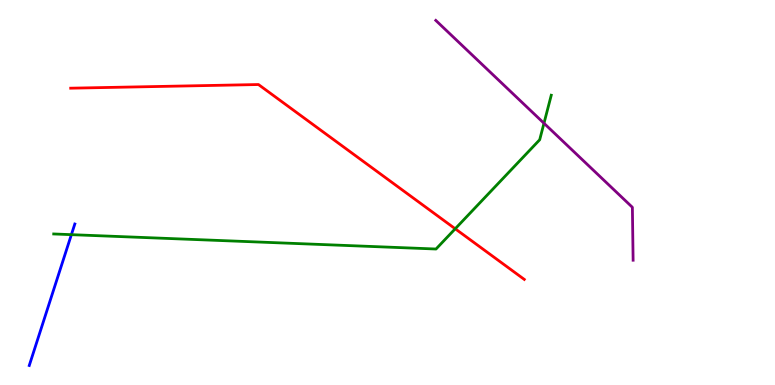[{'lines': ['blue', 'red'], 'intersections': []}, {'lines': ['green', 'red'], 'intersections': [{'x': 5.87, 'y': 4.06}]}, {'lines': ['purple', 'red'], 'intersections': []}, {'lines': ['blue', 'green'], 'intersections': [{'x': 0.921, 'y': 3.91}]}, {'lines': ['blue', 'purple'], 'intersections': []}, {'lines': ['green', 'purple'], 'intersections': [{'x': 7.02, 'y': 6.8}]}]